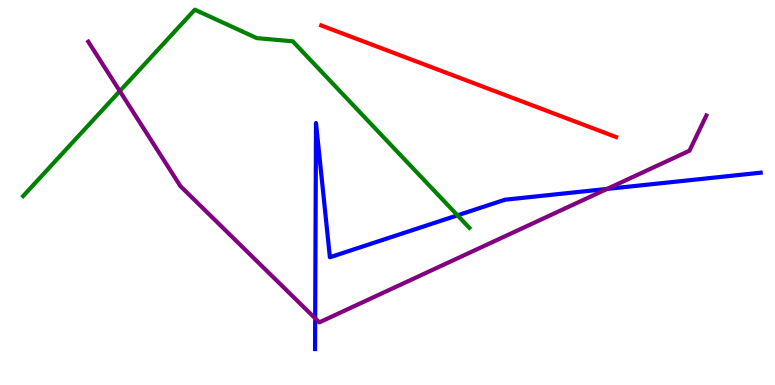[{'lines': ['blue', 'red'], 'intersections': []}, {'lines': ['green', 'red'], 'intersections': []}, {'lines': ['purple', 'red'], 'intersections': []}, {'lines': ['blue', 'green'], 'intersections': [{'x': 5.9, 'y': 4.41}]}, {'lines': ['blue', 'purple'], 'intersections': [{'x': 4.07, 'y': 1.73}, {'x': 7.83, 'y': 5.09}]}, {'lines': ['green', 'purple'], 'intersections': [{'x': 1.55, 'y': 7.63}]}]